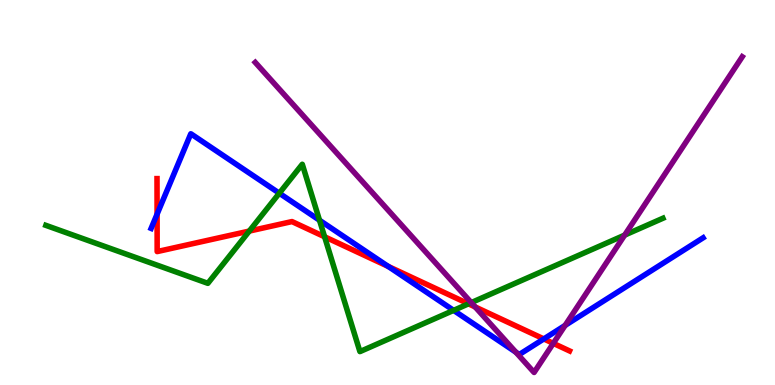[{'lines': ['blue', 'red'], 'intersections': [{'x': 2.03, 'y': 4.44}, {'x': 5.01, 'y': 3.08}, {'x': 7.02, 'y': 1.2}]}, {'lines': ['green', 'red'], 'intersections': [{'x': 3.22, 'y': 4.0}, {'x': 4.19, 'y': 3.85}, {'x': 6.05, 'y': 2.11}]}, {'lines': ['purple', 'red'], 'intersections': [{'x': 6.13, 'y': 2.03}, {'x': 7.14, 'y': 1.08}]}, {'lines': ['blue', 'green'], 'intersections': [{'x': 3.6, 'y': 4.98}, {'x': 4.12, 'y': 4.28}, {'x': 5.85, 'y': 1.94}]}, {'lines': ['blue', 'purple'], 'intersections': [{'x': 6.66, 'y': 0.852}, {'x': 7.29, 'y': 1.55}]}, {'lines': ['green', 'purple'], 'intersections': [{'x': 6.08, 'y': 2.14}, {'x': 8.06, 'y': 3.89}]}]